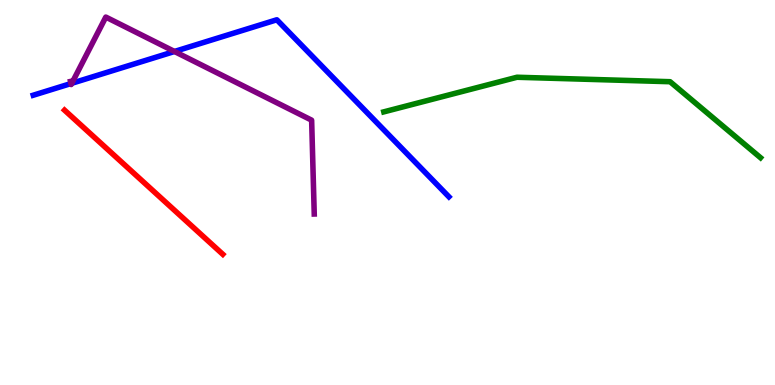[{'lines': ['blue', 'red'], 'intersections': []}, {'lines': ['green', 'red'], 'intersections': []}, {'lines': ['purple', 'red'], 'intersections': []}, {'lines': ['blue', 'green'], 'intersections': []}, {'lines': ['blue', 'purple'], 'intersections': [{'x': 0.916, 'y': 7.83}, {'x': 0.927, 'y': 7.84}, {'x': 2.25, 'y': 8.66}]}, {'lines': ['green', 'purple'], 'intersections': []}]